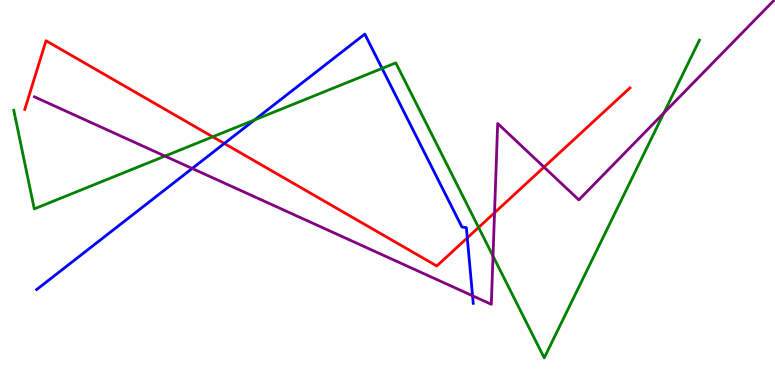[{'lines': ['blue', 'red'], 'intersections': [{'x': 2.89, 'y': 6.27}, {'x': 6.03, 'y': 3.82}]}, {'lines': ['green', 'red'], 'intersections': [{'x': 2.74, 'y': 6.45}, {'x': 6.18, 'y': 4.09}]}, {'lines': ['purple', 'red'], 'intersections': [{'x': 6.38, 'y': 4.47}, {'x': 7.02, 'y': 5.66}]}, {'lines': ['blue', 'green'], 'intersections': [{'x': 3.29, 'y': 6.89}, {'x': 4.93, 'y': 8.22}]}, {'lines': ['blue', 'purple'], 'intersections': [{'x': 2.48, 'y': 5.62}, {'x': 6.1, 'y': 2.32}]}, {'lines': ['green', 'purple'], 'intersections': [{'x': 2.13, 'y': 5.95}, {'x': 6.36, 'y': 3.35}, {'x': 8.57, 'y': 7.07}]}]